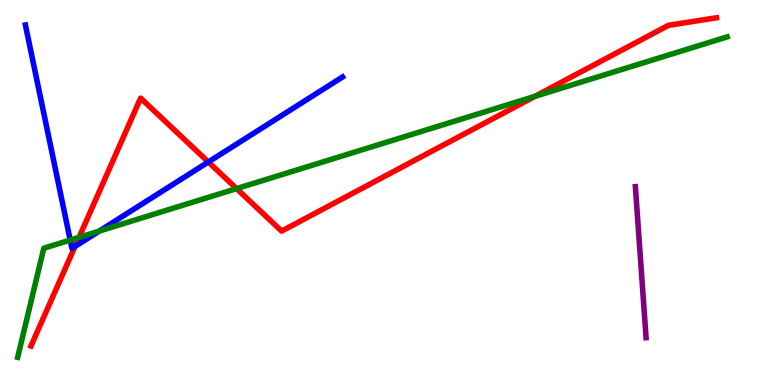[{'lines': ['blue', 'red'], 'intersections': [{'x': 0.968, 'y': 3.6}, {'x': 2.69, 'y': 5.79}]}, {'lines': ['green', 'red'], 'intersections': [{'x': 1.02, 'y': 3.84}, {'x': 3.05, 'y': 5.1}, {'x': 6.9, 'y': 7.5}]}, {'lines': ['purple', 'red'], 'intersections': []}, {'lines': ['blue', 'green'], 'intersections': [{'x': 0.906, 'y': 3.76}, {'x': 1.28, 'y': 4.0}]}, {'lines': ['blue', 'purple'], 'intersections': []}, {'lines': ['green', 'purple'], 'intersections': []}]